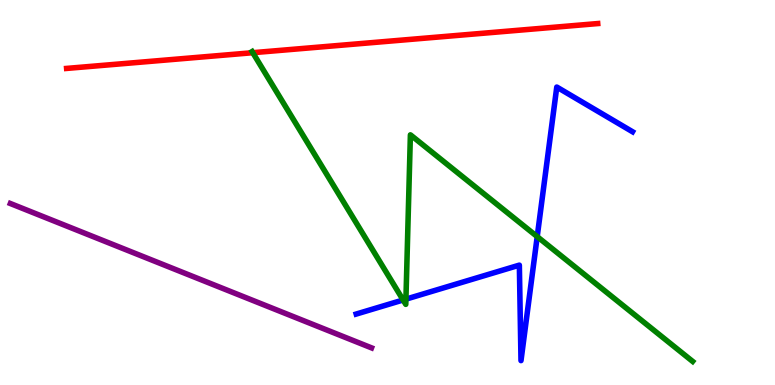[{'lines': ['blue', 'red'], 'intersections': []}, {'lines': ['green', 'red'], 'intersections': [{'x': 3.26, 'y': 8.63}]}, {'lines': ['purple', 'red'], 'intersections': []}, {'lines': ['blue', 'green'], 'intersections': [{'x': 5.2, 'y': 2.21}, {'x': 5.24, 'y': 2.23}, {'x': 6.93, 'y': 3.85}]}, {'lines': ['blue', 'purple'], 'intersections': []}, {'lines': ['green', 'purple'], 'intersections': []}]